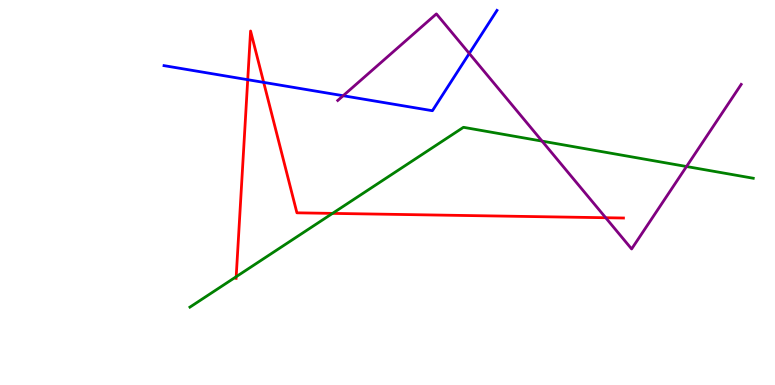[{'lines': ['blue', 'red'], 'intersections': [{'x': 3.2, 'y': 7.93}, {'x': 3.4, 'y': 7.86}]}, {'lines': ['green', 'red'], 'intersections': [{'x': 3.05, 'y': 2.81}, {'x': 4.29, 'y': 4.46}]}, {'lines': ['purple', 'red'], 'intersections': [{'x': 7.82, 'y': 4.34}]}, {'lines': ['blue', 'green'], 'intersections': []}, {'lines': ['blue', 'purple'], 'intersections': [{'x': 4.43, 'y': 7.51}, {'x': 6.05, 'y': 8.61}]}, {'lines': ['green', 'purple'], 'intersections': [{'x': 6.99, 'y': 6.33}, {'x': 8.86, 'y': 5.67}]}]